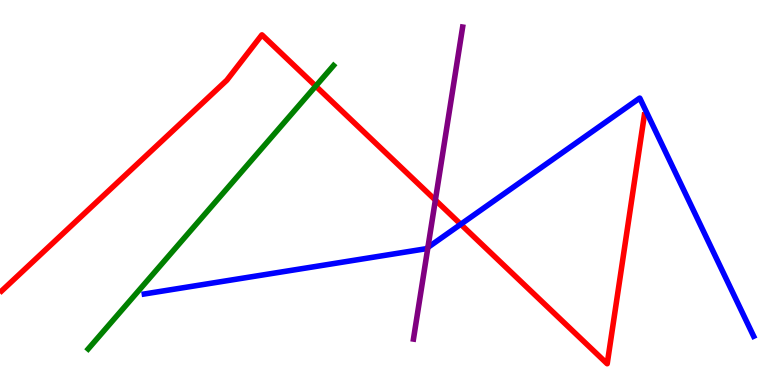[{'lines': ['blue', 'red'], 'intersections': [{'x': 5.95, 'y': 4.18}]}, {'lines': ['green', 'red'], 'intersections': [{'x': 4.07, 'y': 7.76}]}, {'lines': ['purple', 'red'], 'intersections': [{'x': 5.62, 'y': 4.8}]}, {'lines': ['blue', 'green'], 'intersections': []}, {'lines': ['blue', 'purple'], 'intersections': [{'x': 5.52, 'y': 3.57}]}, {'lines': ['green', 'purple'], 'intersections': []}]